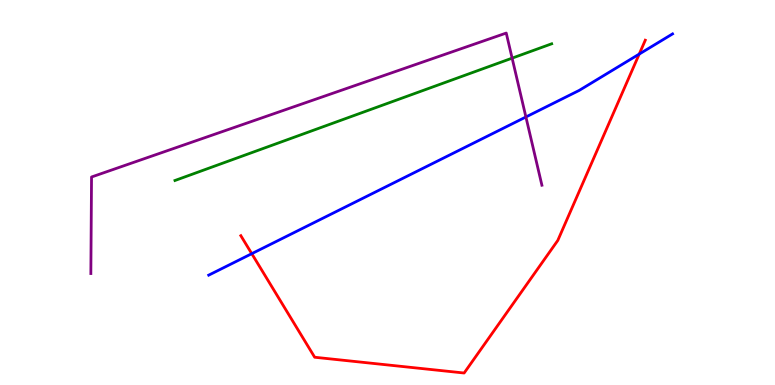[{'lines': ['blue', 'red'], 'intersections': [{'x': 3.25, 'y': 3.41}, {'x': 8.25, 'y': 8.6}]}, {'lines': ['green', 'red'], 'intersections': []}, {'lines': ['purple', 'red'], 'intersections': []}, {'lines': ['blue', 'green'], 'intersections': []}, {'lines': ['blue', 'purple'], 'intersections': [{'x': 6.79, 'y': 6.96}]}, {'lines': ['green', 'purple'], 'intersections': [{'x': 6.61, 'y': 8.49}]}]